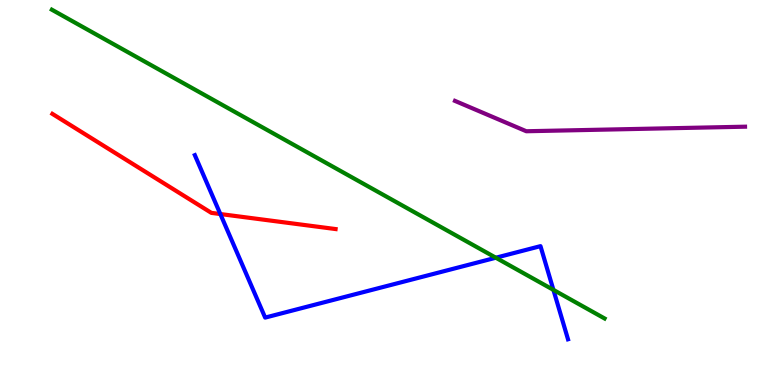[{'lines': ['blue', 'red'], 'intersections': [{'x': 2.84, 'y': 4.44}]}, {'lines': ['green', 'red'], 'intersections': []}, {'lines': ['purple', 'red'], 'intersections': []}, {'lines': ['blue', 'green'], 'intersections': [{'x': 6.4, 'y': 3.31}, {'x': 7.14, 'y': 2.47}]}, {'lines': ['blue', 'purple'], 'intersections': []}, {'lines': ['green', 'purple'], 'intersections': []}]